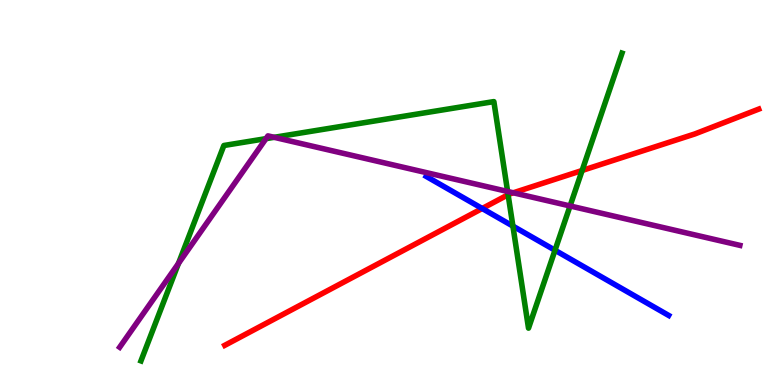[{'lines': ['blue', 'red'], 'intersections': [{'x': 6.22, 'y': 4.58}]}, {'lines': ['green', 'red'], 'intersections': [{'x': 6.56, 'y': 4.94}, {'x': 7.51, 'y': 5.57}]}, {'lines': ['purple', 'red'], 'intersections': [{'x': 6.62, 'y': 4.99}]}, {'lines': ['blue', 'green'], 'intersections': [{'x': 6.62, 'y': 4.13}, {'x': 7.16, 'y': 3.5}]}, {'lines': ['blue', 'purple'], 'intersections': []}, {'lines': ['green', 'purple'], 'intersections': [{'x': 2.3, 'y': 3.16}, {'x': 3.43, 'y': 6.4}, {'x': 3.54, 'y': 6.43}, {'x': 6.55, 'y': 5.03}, {'x': 7.36, 'y': 4.65}]}]